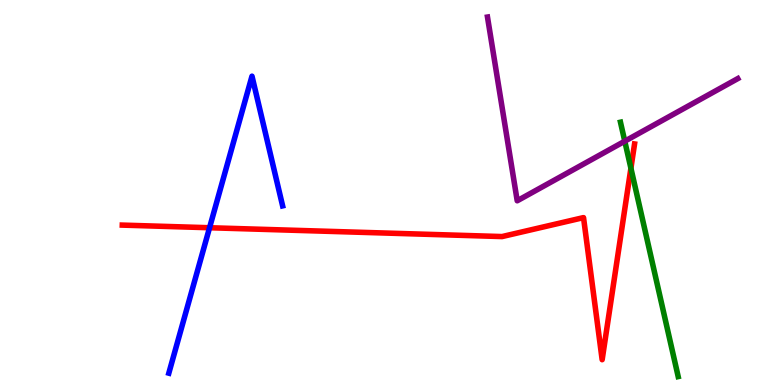[{'lines': ['blue', 'red'], 'intersections': [{'x': 2.7, 'y': 4.08}]}, {'lines': ['green', 'red'], 'intersections': [{'x': 8.14, 'y': 5.63}]}, {'lines': ['purple', 'red'], 'intersections': []}, {'lines': ['blue', 'green'], 'intersections': []}, {'lines': ['blue', 'purple'], 'intersections': []}, {'lines': ['green', 'purple'], 'intersections': [{'x': 8.06, 'y': 6.33}]}]